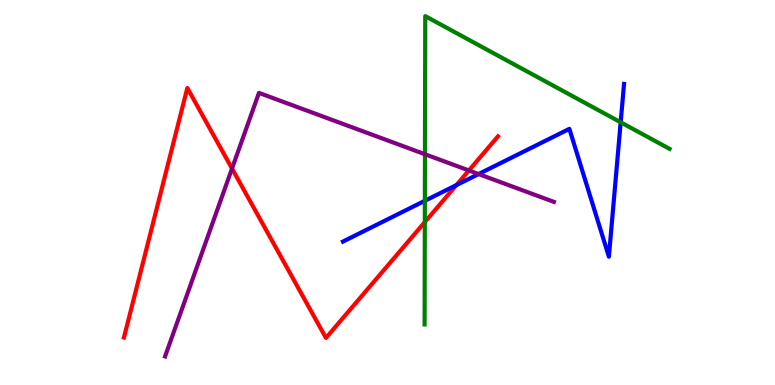[{'lines': ['blue', 'red'], 'intersections': [{'x': 5.89, 'y': 5.19}]}, {'lines': ['green', 'red'], 'intersections': [{'x': 5.48, 'y': 4.23}]}, {'lines': ['purple', 'red'], 'intersections': [{'x': 2.99, 'y': 5.62}, {'x': 6.05, 'y': 5.57}]}, {'lines': ['blue', 'green'], 'intersections': [{'x': 5.48, 'y': 4.78}, {'x': 8.01, 'y': 6.82}]}, {'lines': ['blue', 'purple'], 'intersections': [{'x': 6.18, 'y': 5.48}]}, {'lines': ['green', 'purple'], 'intersections': [{'x': 5.48, 'y': 5.99}]}]